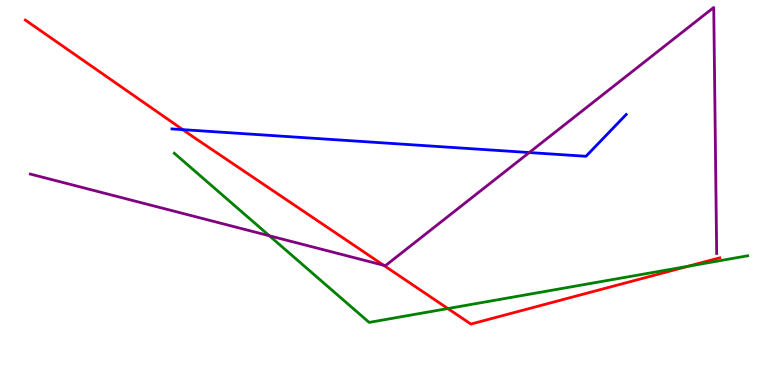[{'lines': ['blue', 'red'], 'intersections': [{'x': 2.36, 'y': 6.63}]}, {'lines': ['green', 'red'], 'intersections': [{'x': 5.78, 'y': 1.99}, {'x': 8.88, 'y': 3.08}]}, {'lines': ['purple', 'red'], 'intersections': [{'x': 4.95, 'y': 3.11}]}, {'lines': ['blue', 'green'], 'intersections': []}, {'lines': ['blue', 'purple'], 'intersections': [{'x': 6.83, 'y': 6.04}]}, {'lines': ['green', 'purple'], 'intersections': [{'x': 3.48, 'y': 3.88}]}]